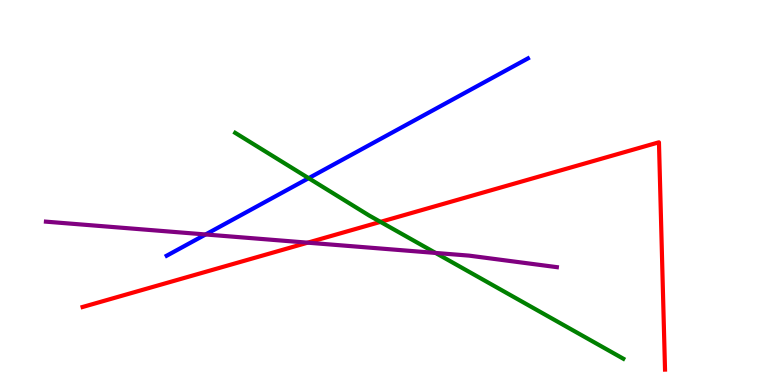[{'lines': ['blue', 'red'], 'intersections': []}, {'lines': ['green', 'red'], 'intersections': [{'x': 4.91, 'y': 4.24}]}, {'lines': ['purple', 'red'], 'intersections': [{'x': 3.97, 'y': 3.7}]}, {'lines': ['blue', 'green'], 'intersections': [{'x': 3.98, 'y': 5.37}]}, {'lines': ['blue', 'purple'], 'intersections': [{'x': 2.65, 'y': 3.91}]}, {'lines': ['green', 'purple'], 'intersections': [{'x': 5.62, 'y': 3.43}]}]